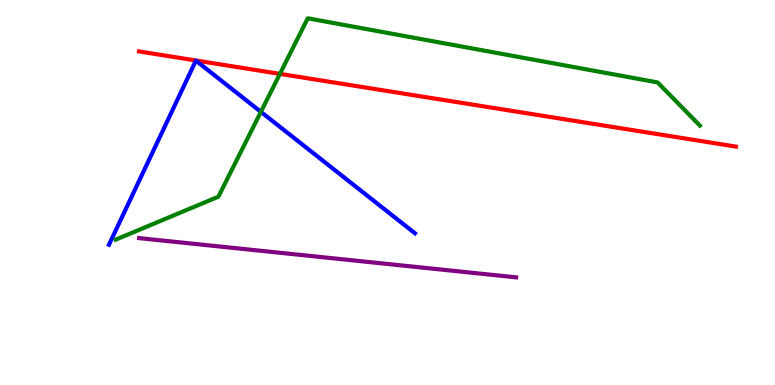[{'lines': ['blue', 'red'], 'intersections': []}, {'lines': ['green', 'red'], 'intersections': [{'x': 3.61, 'y': 8.08}]}, {'lines': ['purple', 'red'], 'intersections': []}, {'lines': ['blue', 'green'], 'intersections': [{'x': 3.37, 'y': 7.09}]}, {'lines': ['blue', 'purple'], 'intersections': []}, {'lines': ['green', 'purple'], 'intersections': []}]